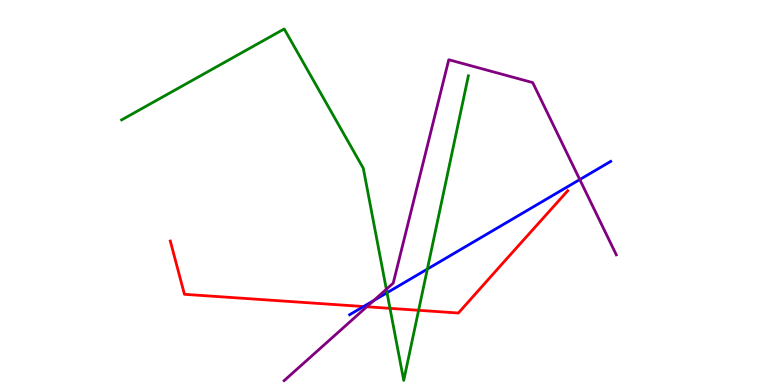[{'lines': ['blue', 'red'], 'intersections': [{'x': 4.69, 'y': 2.04}]}, {'lines': ['green', 'red'], 'intersections': [{'x': 5.03, 'y': 1.99}, {'x': 5.4, 'y': 1.94}]}, {'lines': ['purple', 'red'], 'intersections': [{'x': 4.73, 'y': 2.03}]}, {'lines': ['blue', 'green'], 'intersections': [{'x': 4.99, 'y': 2.4}, {'x': 5.51, 'y': 3.01}]}, {'lines': ['blue', 'purple'], 'intersections': [{'x': 4.82, 'y': 2.19}, {'x': 7.48, 'y': 5.34}]}, {'lines': ['green', 'purple'], 'intersections': [{'x': 4.99, 'y': 2.49}]}]